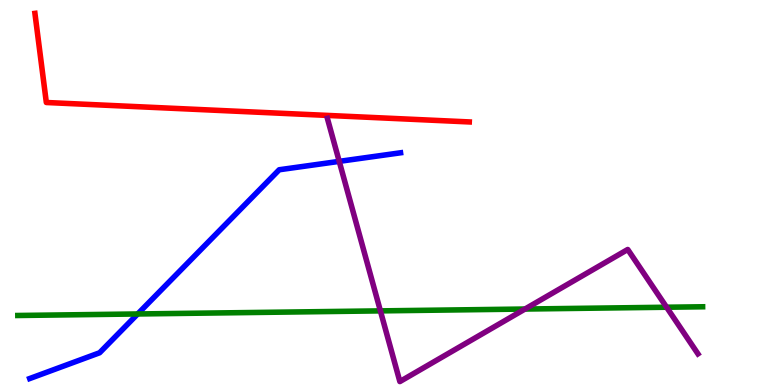[{'lines': ['blue', 'red'], 'intersections': []}, {'lines': ['green', 'red'], 'intersections': []}, {'lines': ['purple', 'red'], 'intersections': []}, {'lines': ['blue', 'green'], 'intersections': [{'x': 1.78, 'y': 1.85}]}, {'lines': ['blue', 'purple'], 'intersections': [{'x': 4.38, 'y': 5.81}]}, {'lines': ['green', 'purple'], 'intersections': [{'x': 4.91, 'y': 1.93}, {'x': 6.77, 'y': 1.97}, {'x': 8.6, 'y': 2.02}]}]